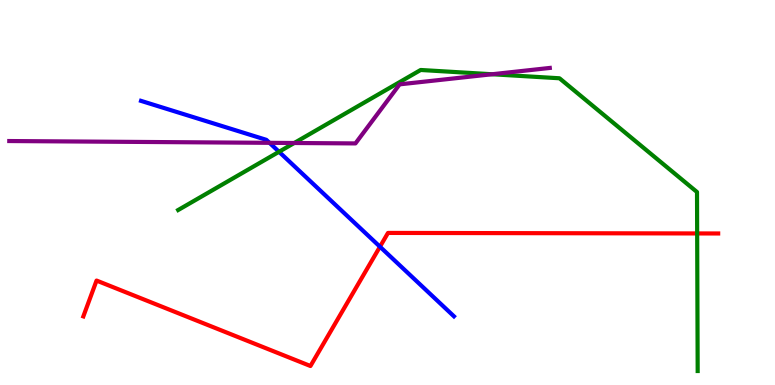[{'lines': ['blue', 'red'], 'intersections': [{'x': 4.9, 'y': 3.59}]}, {'lines': ['green', 'red'], 'intersections': [{'x': 9.0, 'y': 3.94}]}, {'lines': ['purple', 'red'], 'intersections': []}, {'lines': ['blue', 'green'], 'intersections': [{'x': 3.6, 'y': 6.06}]}, {'lines': ['blue', 'purple'], 'intersections': [{'x': 3.48, 'y': 6.29}]}, {'lines': ['green', 'purple'], 'intersections': [{'x': 3.8, 'y': 6.29}, {'x': 6.35, 'y': 8.07}]}]